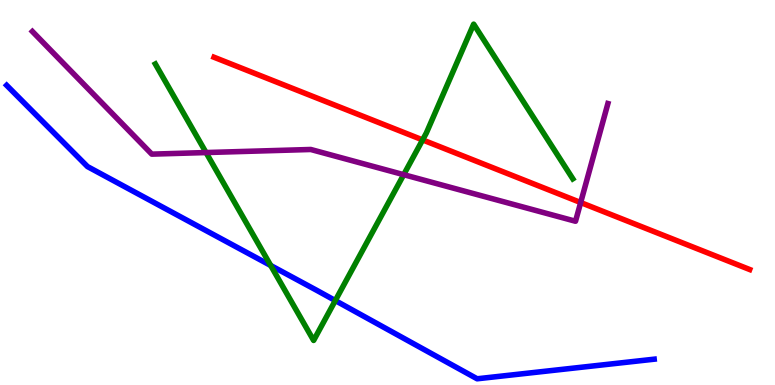[{'lines': ['blue', 'red'], 'intersections': []}, {'lines': ['green', 'red'], 'intersections': [{'x': 5.45, 'y': 6.37}]}, {'lines': ['purple', 'red'], 'intersections': [{'x': 7.49, 'y': 4.74}]}, {'lines': ['blue', 'green'], 'intersections': [{'x': 3.49, 'y': 3.1}, {'x': 4.33, 'y': 2.19}]}, {'lines': ['blue', 'purple'], 'intersections': []}, {'lines': ['green', 'purple'], 'intersections': [{'x': 2.66, 'y': 6.04}, {'x': 5.21, 'y': 5.46}]}]